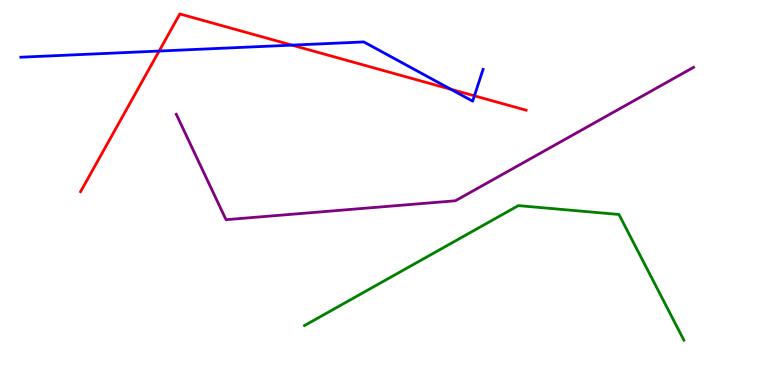[{'lines': ['blue', 'red'], 'intersections': [{'x': 2.05, 'y': 8.67}, {'x': 3.77, 'y': 8.83}, {'x': 5.82, 'y': 7.68}, {'x': 6.12, 'y': 7.51}]}, {'lines': ['green', 'red'], 'intersections': []}, {'lines': ['purple', 'red'], 'intersections': []}, {'lines': ['blue', 'green'], 'intersections': []}, {'lines': ['blue', 'purple'], 'intersections': []}, {'lines': ['green', 'purple'], 'intersections': []}]